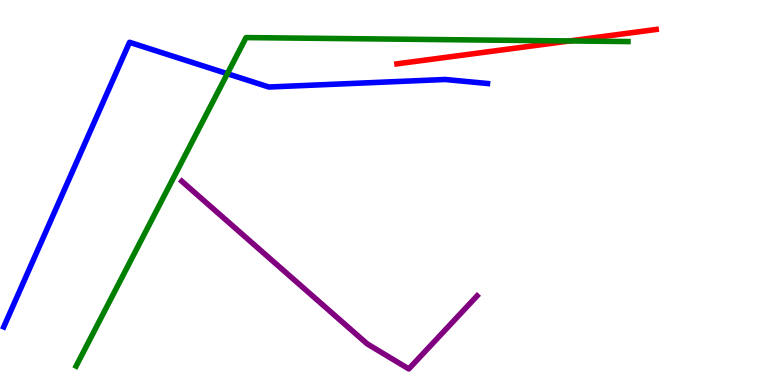[{'lines': ['blue', 'red'], 'intersections': []}, {'lines': ['green', 'red'], 'intersections': [{'x': 7.35, 'y': 8.94}]}, {'lines': ['purple', 'red'], 'intersections': []}, {'lines': ['blue', 'green'], 'intersections': [{'x': 2.93, 'y': 8.09}]}, {'lines': ['blue', 'purple'], 'intersections': []}, {'lines': ['green', 'purple'], 'intersections': []}]